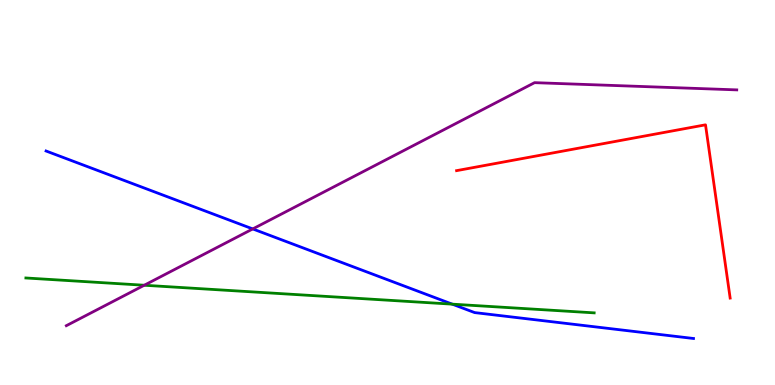[{'lines': ['blue', 'red'], 'intersections': []}, {'lines': ['green', 'red'], 'intersections': []}, {'lines': ['purple', 'red'], 'intersections': []}, {'lines': ['blue', 'green'], 'intersections': [{'x': 5.84, 'y': 2.1}]}, {'lines': ['blue', 'purple'], 'intersections': [{'x': 3.26, 'y': 4.05}]}, {'lines': ['green', 'purple'], 'intersections': [{'x': 1.86, 'y': 2.59}]}]